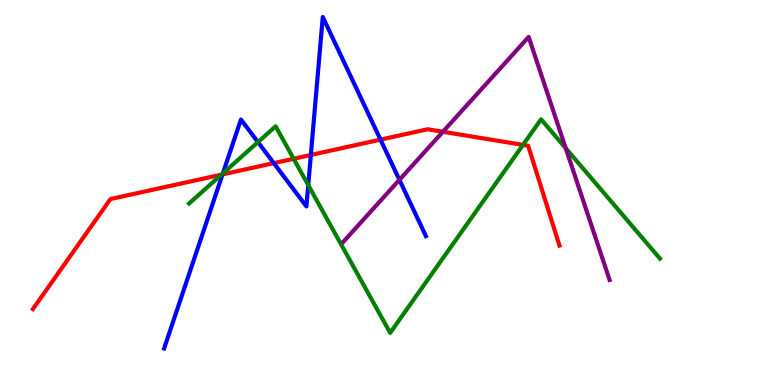[{'lines': ['blue', 'red'], 'intersections': [{'x': 2.87, 'y': 5.47}, {'x': 3.53, 'y': 5.76}, {'x': 4.01, 'y': 5.97}, {'x': 4.91, 'y': 6.37}]}, {'lines': ['green', 'red'], 'intersections': [{'x': 2.86, 'y': 5.46}, {'x': 3.79, 'y': 5.88}, {'x': 6.75, 'y': 6.24}]}, {'lines': ['purple', 'red'], 'intersections': [{'x': 5.71, 'y': 6.58}]}, {'lines': ['blue', 'green'], 'intersections': [{'x': 2.88, 'y': 5.5}, {'x': 3.33, 'y': 6.31}, {'x': 3.98, 'y': 5.19}]}, {'lines': ['blue', 'purple'], 'intersections': [{'x': 5.15, 'y': 5.33}]}, {'lines': ['green', 'purple'], 'intersections': [{'x': 7.3, 'y': 6.15}]}]